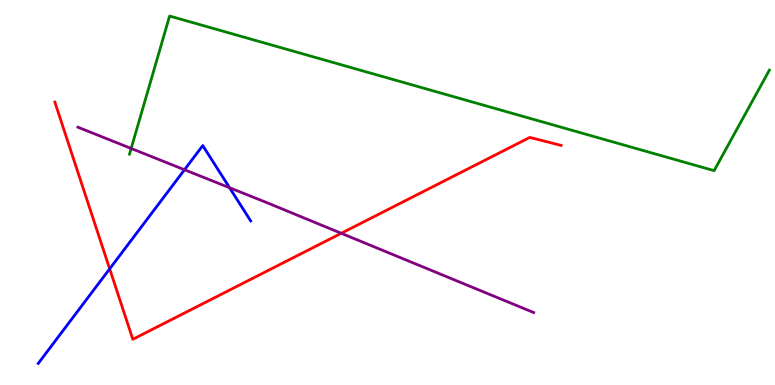[{'lines': ['blue', 'red'], 'intersections': [{'x': 1.42, 'y': 3.02}]}, {'lines': ['green', 'red'], 'intersections': []}, {'lines': ['purple', 'red'], 'intersections': [{'x': 4.4, 'y': 3.94}]}, {'lines': ['blue', 'green'], 'intersections': []}, {'lines': ['blue', 'purple'], 'intersections': [{'x': 2.38, 'y': 5.59}, {'x': 2.96, 'y': 5.12}]}, {'lines': ['green', 'purple'], 'intersections': [{'x': 1.69, 'y': 6.14}]}]